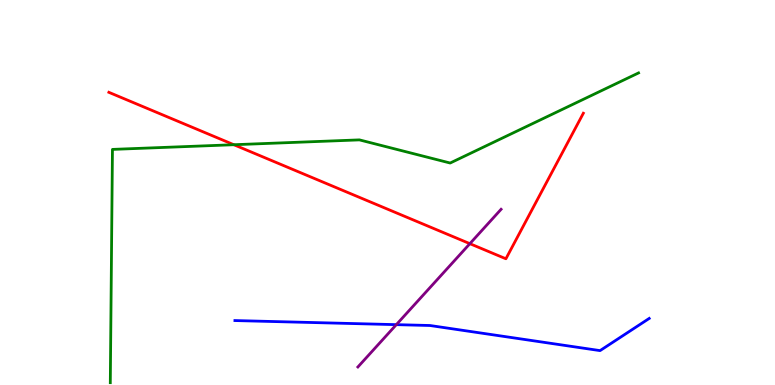[{'lines': ['blue', 'red'], 'intersections': []}, {'lines': ['green', 'red'], 'intersections': [{'x': 3.02, 'y': 6.24}]}, {'lines': ['purple', 'red'], 'intersections': [{'x': 6.06, 'y': 3.67}]}, {'lines': ['blue', 'green'], 'intersections': []}, {'lines': ['blue', 'purple'], 'intersections': [{'x': 5.11, 'y': 1.57}]}, {'lines': ['green', 'purple'], 'intersections': []}]